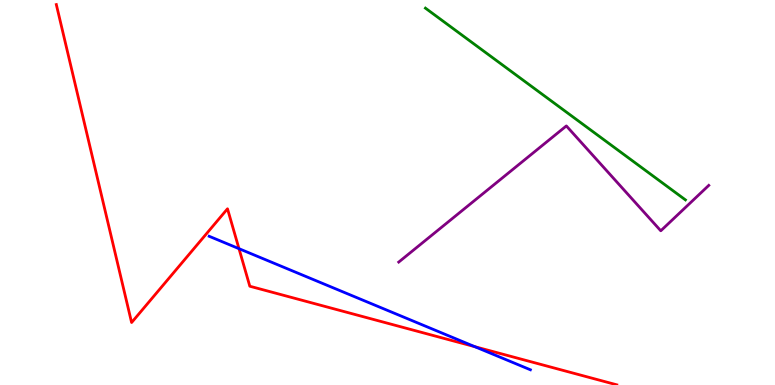[{'lines': ['blue', 'red'], 'intersections': [{'x': 3.08, 'y': 3.54}, {'x': 6.13, 'y': 0.995}]}, {'lines': ['green', 'red'], 'intersections': []}, {'lines': ['purple', 'red'], 'intersections': []}, {'lines': ['blue', 'green'], 'intersections': []}, {'lines': ['blue', 'purple'], 'intersections': []}, {'lines': ['green', 'purple'], 'intersections': []}]